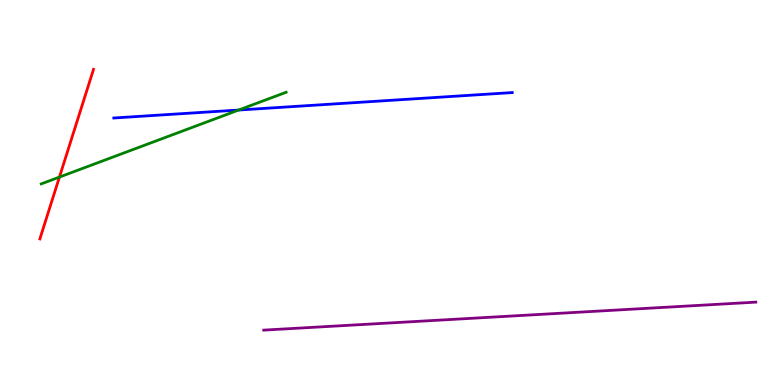[{'lines': ['blue', 'red'], 'intersections': []}, {'lines': ['green', 'red'], 'intersections': [{'x': 0.767, 'y': 5.4}]}, {'lines': ['purple', 'red'], 'intersections': []}, {'lines': ['blue', 'green'], 'intersections': [{'x': 3.08, 'y': 7.14}]}, {'lines': ['blue', 'purple'], 'intersections': []}, {'lines': ['green', 'purple'], 'intersections': []}]